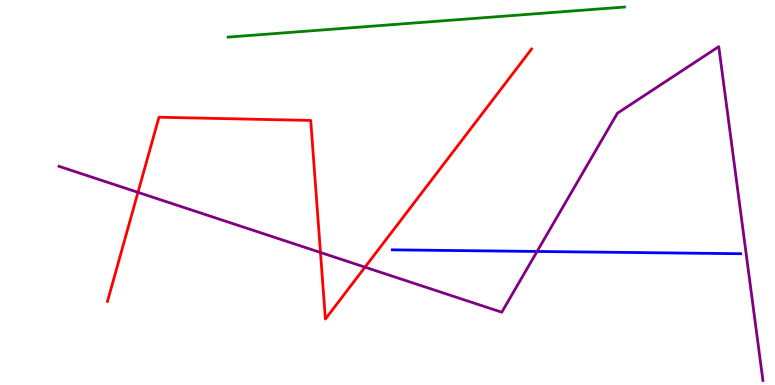[{'lines': ['blue', 'red'], 'intersections': []}, {'lines': ['green', 'red'], 'intersections': []}, {'lines': ['purple', 'red'], 'intersections': [{'x': 1.78, 'y': 5.0}, {'x': 4.14, 'y': 3.44}, {'x': 4.71, 'y': 3.06}]}, {'lines': ['blue', 'green'], 'intersections': []}, {'lines': ['blue', 'purple'], 'intersections': [{'x': 6.93, 'y': 3.47}]}, {'lines': ['green', 'purple'], 'intersections': []}]